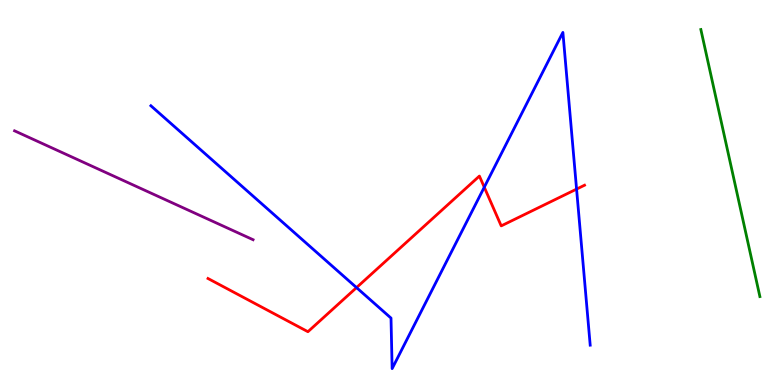[{'lines': ['blue', 'red'], 'intersections': [{'x': 4.6, 'y': 2.53}, {'x': 6.25, 'y': 5.14}, {'x': 7.44, 'y': 5.09}]}, {'lines': ['green', 'red'], 'intersections': []}, {'lines': ['purple', 'red'], 'intersections': []}, {'lines': ['blue', 'green'], 'intersections': []}, {'lines': ['blue', 'purple'], 'intersections': []}, {'lines': ['green', 'purple'], 'intersections': []}]